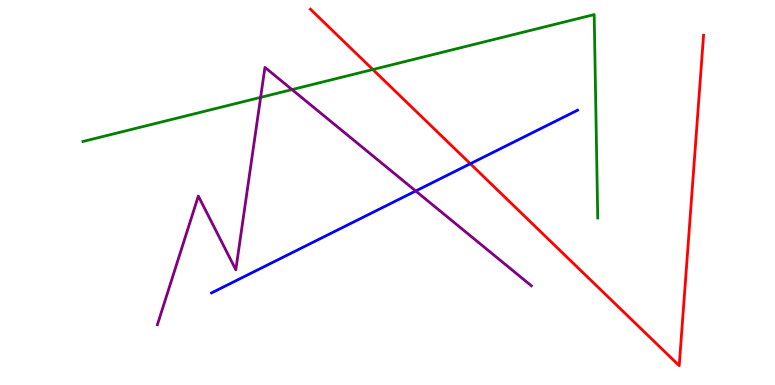[{'lines': ['blue', 'red'], 'intersections': [{'x': 6.07, 'y': 5.75}]}, {'lines': ['green', 'red'], 'intersections': [{'x': 4.81, 'y': 8.19}]}, {'lines': ['purple', 'red'], 'intersections': []}, {'lines': ['blue', 'green'], 'intersections': []}, {'lines': ['blue', 'purple'], 'intersections': [{'x': 5.36, 'y': 5.04}]}, {'lines': ['green', 'purple'], 'intersections': [{'x': 3.36, 'y': 7.47}, {'x': 3.77, 'y': 7.67}]}]